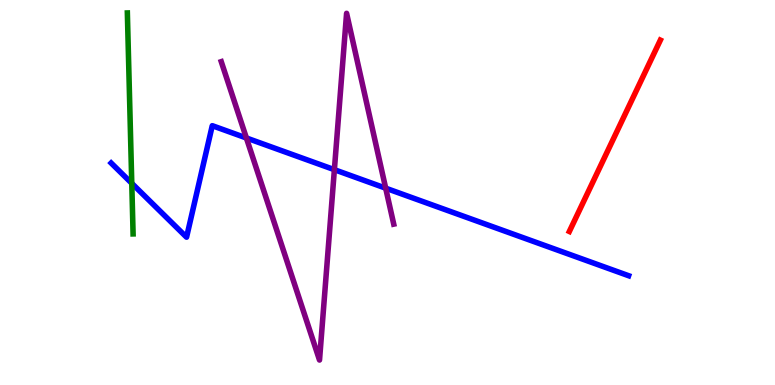[{'lines': ['blue', 'red'], 'intersections': []}, {'lines': ['green', 'red'], 'intersections': []}, {'lines': ['purple', 'red'], 'intersections': []}, {'lines': ['blue', 'green'], 'intersections': [{'x': 1.7, 'y': 5.24}]}, {'lines': ['blue', 'purple'], 'intersections': [{'x': 3.18, 'y': 6.42}, {'x': 4.31, 'y': 5.59}, {'x': 4.98, 'y': 5.11}]}, {'lines': ['green', 'purple'], 'intersections': []}]